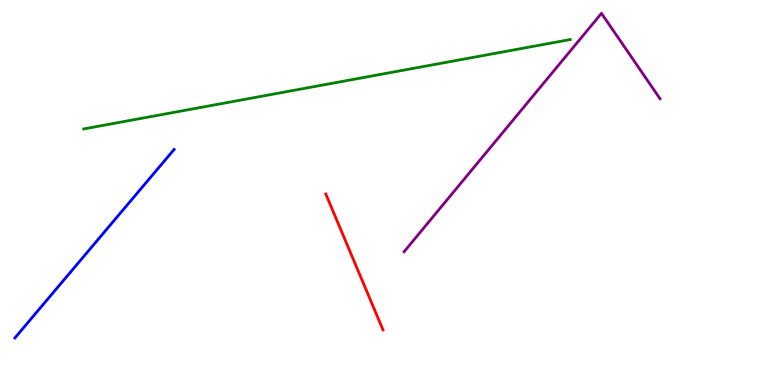[{'lines': ['blue', 'red'], 'intersections': []}, {'lines': ['green', 'red'], 'intersections': []}, {'lines': ['purple', 'red'], 'intersections': []}, {'lines': ['blue', 'green'], 'intersections': []}, {'lines': ['blue', 'purple'], 'intersections': []}, {'lines': ['green', 'purple'], 'intersections': []}]